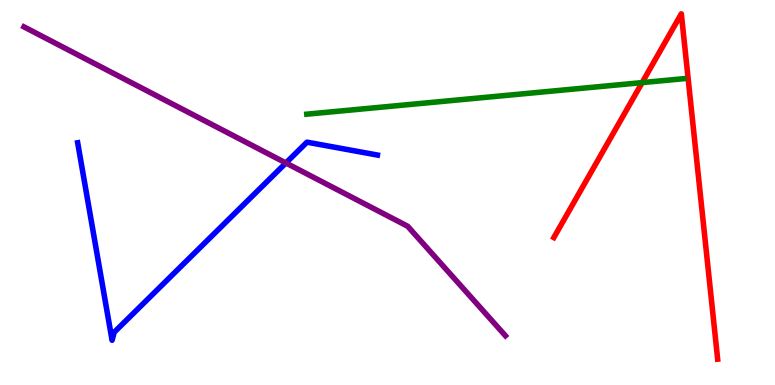[{'lines': ['blue', 'red'], 'intersections': []}, {'lines': ['green', 'red'], 'intersections': [{'x': 8.29, 'y': 7.85}]}, {'lines': ['purple', 'red'], 'intersections': []}, {'lines': ['blue', 'green'], 'intersections': []}, {'lines': ['blue', 'purple'], 'intersections': [{'x': 3.69, 'y': 5.77}]}, {'lines': ['green', 'purple'], 'intersections': []}]